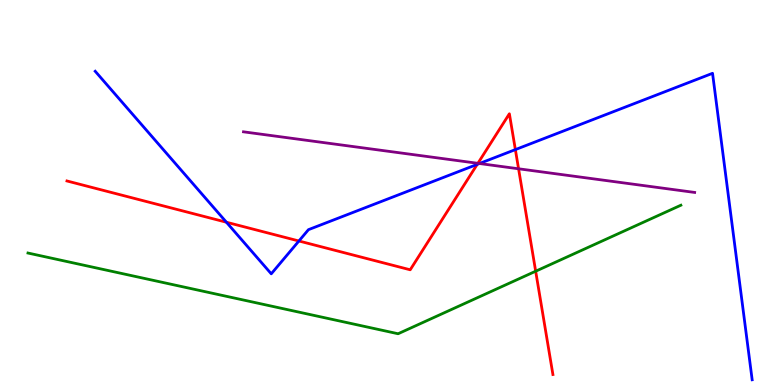[{'lines': ['blue', 'red'], 'intersections': [{'x': 2.92, 'y': 4.23}, {'x': 3.86, 'y': 3.74}, {'x': 6.16, 'y': 5.73}, {'x': 6.65, 'y': 6.11}]}, {'lines': ['green', 'red'], 'intersections': [{'x': 6.91, 'y': 2.96}]}, {'lines': ['purple', 'red'], 'intersections': [{'x': 6.17, 'y': 5.76}, {'x': 6.69, 'y': 5.62}]}, {'lines': ['blue', 'green'], 'intersections': []}, {'lines': ['blue', 'purple'], 'intersections': [{'x': 6.19, 'y': 5.75}]}, {'lines': ['green', 'purple'], 'intersections': []}]